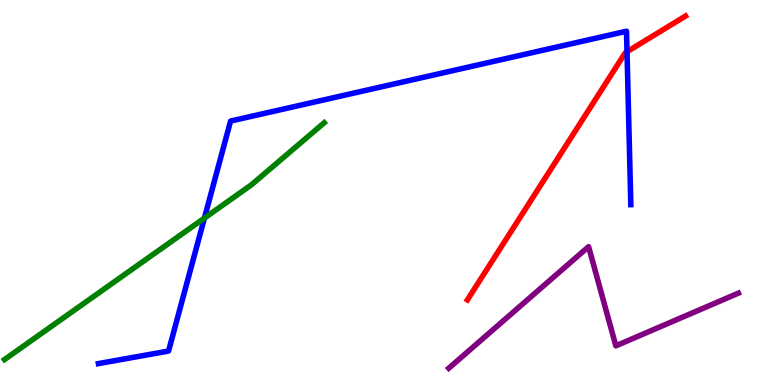[{'lines': ['blue', 'red'], 'intersections': [{'x': 8.09, 'y': 8.66}]}, {'lines': ['green', 'red'], 'intersections': []}, {'lines': ['purple', 'red'], 'intersections': []}, {'lines': ['blue', 'green'], 'intersections': [{'x': 2.64, 'y': 4.34}]}, {'lines': ['blue', 'purple'], 'intersections': []}, {'lines': ['green', 'purple'], 'intersections': []}]